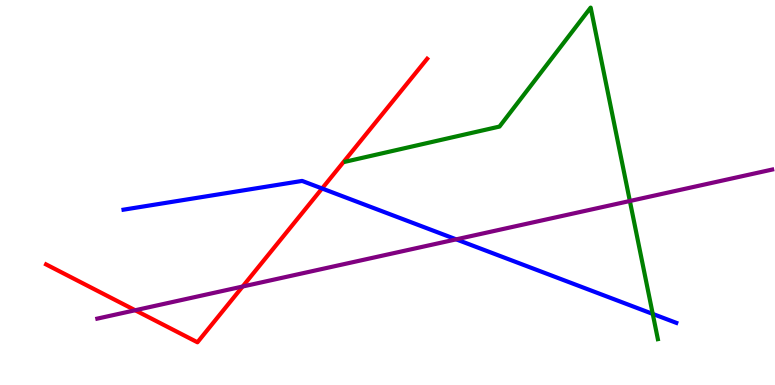[{'lines': ['blue', 'red'], 'intersections': [{'x': 4.16, 'y': 5.1}]}, {'lines': ['green', 'red'], 'intersections': []}, {'lines': ['purple', 'red'], 'intersections': [{'x': 1.74, 'y': 1.94}, {'x': 3.13, 'y': 2.56}]}, {'lines': ['blue', 'green'], 'intersections': [{'x': 8.42, 'y': 1.85}]}, {'lines': ['blue', 'purple'], 'intersections': [{'x': 5.89, 'y': 3.78}]}, {'lines': ['green', 'purple'], 'intersections': [{'x': 8.13, 'y': 4.78}]}]